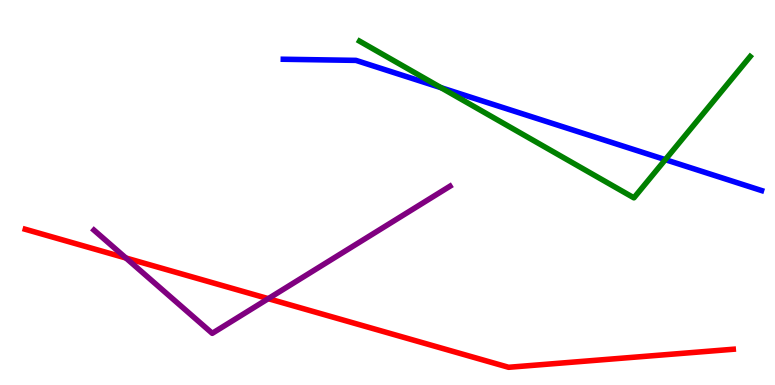[{'lines': ['blue', 'red'], 'intersections': []}, {'lines': ['green', 'red'], 'intersections': []}, {'lines': ['purple', 'red'], 'intersections': [{'x': 1.62, 'y': 3.3}, {'x': 3.46, 'y': 2.24}]}, {'lines': ['blue', 'green'], 'intersections': [{'x': 5.69, 'y': 7.72}, {'x': 8.58, 'y': 5.85}]}, {'lines': ['blue', 'purple'], 'intersections': []}, {'lines': ['green', 'purple'], 'intersections': []}]